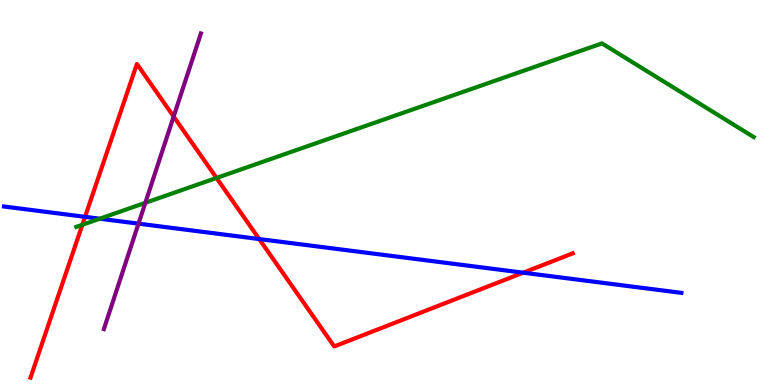[{'lines': ['blue', 'red'], 'intersections': [{'x': 1.1, 'y': 4.37}, {'x': 3.34, 'y': 3.79}, {'x': 6.75, 'y': 2.92}]}, {'lines': ['green', 'red'], 'intersections': [{'x': 1.06, 'y': 4.16}, {'x': 2.79, 'y': 5.38}]}, {'lines': ['purple', 'red'], 'intersections': [{'x': 2.24, 'y': 6.97}]}, {'lines': ['blue', 'green'], 'intersections': [{'x': 1.29, 'y': 4.32}]}, {'lines': ['blue', 'purple'], 'intersections': [{'x': 1.79, 'y': 4.19}]}, {'lines': ['green', 'purple'], 'intersections': [{'x': 1.88, 'y': 4.73}]}]